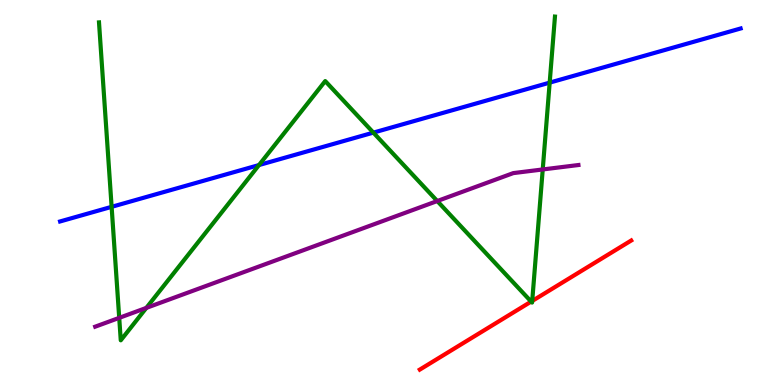[{'lines': ['blue', 'red'], 'intersections': []}, {'lines': ['green', 'red'], 'intersections': [{'x': 6.85, 'y': 2.17}, {'x': 6.87, 'y': 2.18}]}, {'lines': ['purple', 'red'], 'intersections': []}, {'lines': ['blue', 'green'], 'intersections': [{'x': 1.44, 'y': 4.63}, {'x': 3.34, 'y': 5.71}, {'x': 4.82, 'y': 6.56}, {'x': 7.09, 'y': 7.85}]}, {'lines': ['blue', 'purple'], 'intersections': []}, {'lines': ['green', 'purple'], 'intersections': [{'x': 1.54, 'y': 1.74}, {'x': 1.89, 'y': 2.0}, {'x': 5.64, 'y': 4.78}, {'x': 7.0, 'y': 5.6}]}]